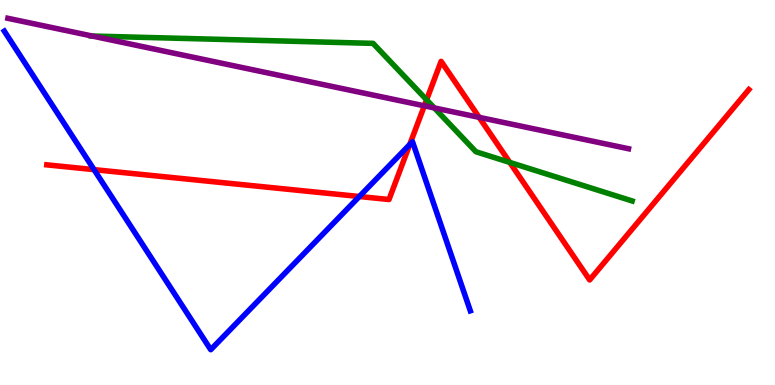[{'lines': ['blue', 'red'], 'intersections': [{'x': 1.21, 'y': 5.59}, {'x': 4.64, 'y': 4.9}, {'x': 5.29, 'y': 6.24}]}, {'lines': ['green', 'red'], 'intersections': [{'x': 5.5, 'y': 7.41}, {'x': 6.58, 'y': 5.78}]}, {'lines': ['purple', 'red'], 'intersections': [{'x': 5.48, 'y': 7.25}, {'x': 6.18, 'y': 6.95}]}, {'lines': ['blue', 'green'], 'intersections': []}, {'lines': ['blue', 'purple'], 'intersections': []}, {'lines': ['green', 'purple'], 'intersections': [{'x': 1.19, 'y': 9.06}, {'x': 5.6, 'y': 7.2}]}]